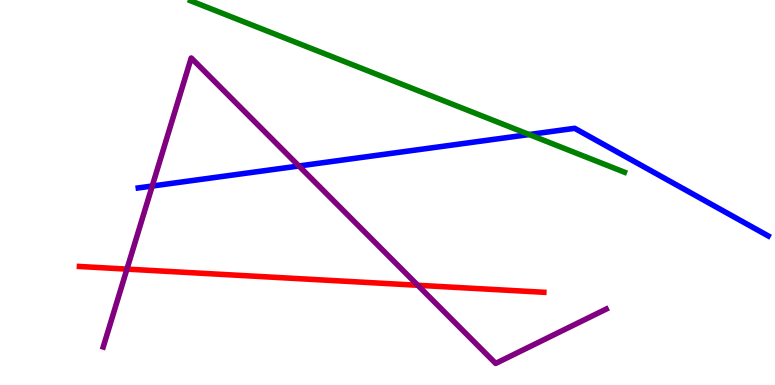[{'lines': ['blue', 'red'], 'intersections': []}, {'lines': ['green', 'red'], 'intersections': []}, {'lines': ['purple', 'red'], 'intersections': [{'x': 1.64, 'y': 3.01}, {'x': 5.39, 'y': 2.59}]}, {'lines': ['blue', 'green'], 'intersections': [{'x': 6.83, 'y': 6.51}]}, {'lines': ['blue', 'purple'], 'intersections': [{'x': 1.96, 'y': 5.17}, {'x': 3.86, 'y': 5.69}]}, {'lines': ['green', 'purple'], 'intersections': []}]